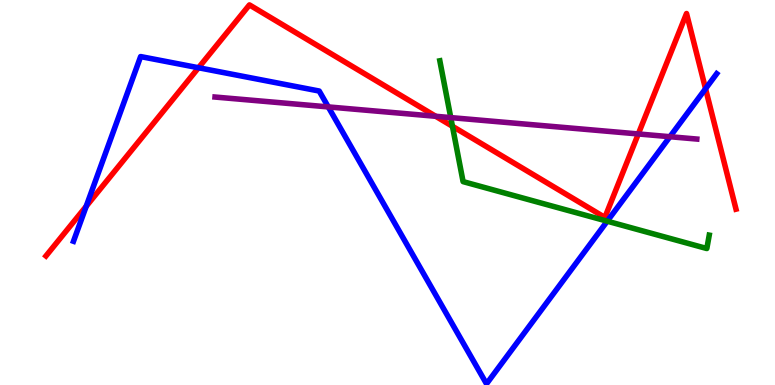[{'lines': ['blue', 'red'], 'intersections': [{'x': 1.11, 'y': 4.64}, {'x': 2.56, 'y': 8.24}, {'x': 9.1, 'y': 7.7}]}, {'lines': ['green', 'red'], 'intersections': [{'x': 5.84, 'y': 6.72}]}, {'lines': ['purple', 'red'], 'intersections': [{'x': 5.62, 'y': 6.98}, {'x': 8.24, 'y': 6.52}]}, {'lines': ['blue', 'green'], 'intersections': [{'x': 7.84, 'y': 4.25}]}, {'lines': ['blue', 'purple'], 'intersections': [{'x': 4.24, 'y': 7.22}, {'x': 8.64, 'y': 6.45}]}, {'lines': ['green', 'purple'], 'intersections': [{'x': 5.82, 'y': 6.95}]}]